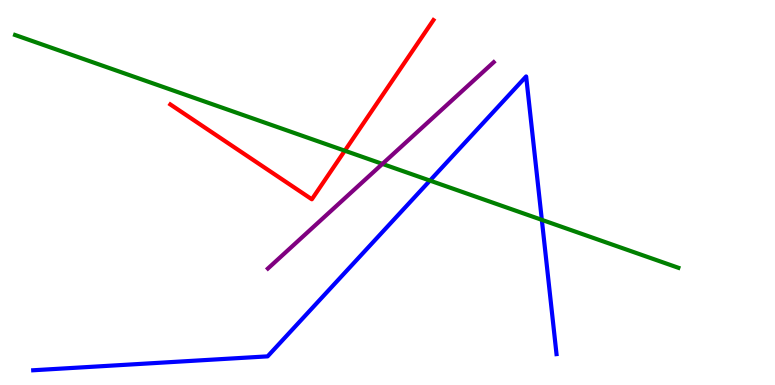[{'lines': ['blue', 'red'], 'intersections': []}, {'lines': ['green', 'red'], 'intersections': [{'x': 4.45, 'y': 6.09}]}, {'lines': ['purple', 'red'], 'intersections': []}, {'lines': ['blue', 'green'], 'intersections': [{'x': 5.55, 'y': 5.31}, {'x': 6.99, 'y': 4.29}]}, {'lines': ['blue', 'purple'], 'intersections': []}, {'lines': ['green', 'purple'], 'intersections': [{'x': 4.93, 'y': 5.74}]}]